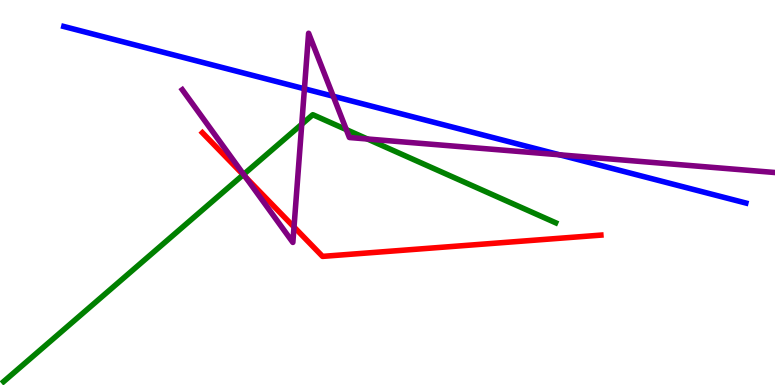[{'lines': ['blue', 'red'], 'intersections': []}, {'lines': ['green', 'red'], 'intersections': [{'x': 3.14, 'y': 5.46}]}, {'lines': ['purple', 'red'], 'intersections': [{'x': 3.17, 'y': 5.4}, {'x': 3.79, 'y': 4.1}]}, {'lines': ['blue', 'green'], 'intersections': []}, {'lines': ['blue', 'purple'], 'intersections': [{'x': 3.93, 'y': 7.69}, {'x': 4.3, 'y': 7.5}, {'x': 7.22, 'y': 5.98}]}, {'lines': ['green', 'purple'], 'intersections': [{'x': 3.14, 'y': 5.47}, {'x': 3.89, 'y': 6.77}, {'x': 4.47, 'y': 6.63}, {'x': 4.74, 'y': 6.39}]}]